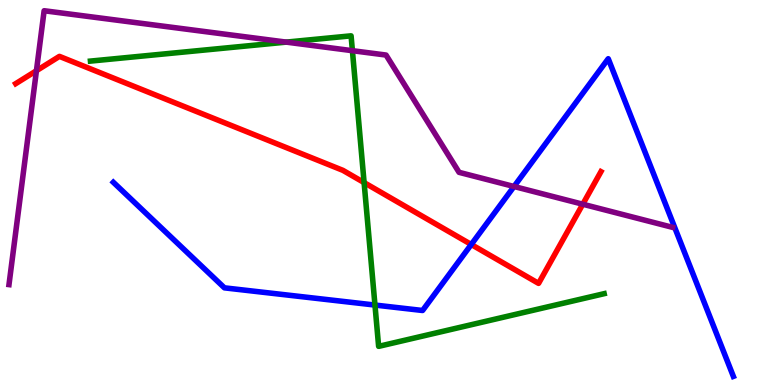[{'lines': ['blue', 'red'], 'intersections': [{'x': 6.08, 'y': 3.65}]}, {'lines': ['green', 'red'], 'intersections': [{'x': 4.7, 'y': 5.26}]}, {'lines': ['purple', 'red'], 'intersections': [{'x': 0.47, 'y': 8.16}, {'x': 7.52, 'y': 4.7}]}, {'lines': ['blue', 'green'], 'intersections': [{'x': 4.84, 'y': 2.08}]}, {'lines': ['blue', 'purple'], 'intersections': [{'x': 6.63, 'y': 5.16}]}, {'lines': ['green', 'purple'], 'intersections': [{'x': 3.69, 'y': 8.91}, {'x': 4.55, 'y': 8.68}]}]